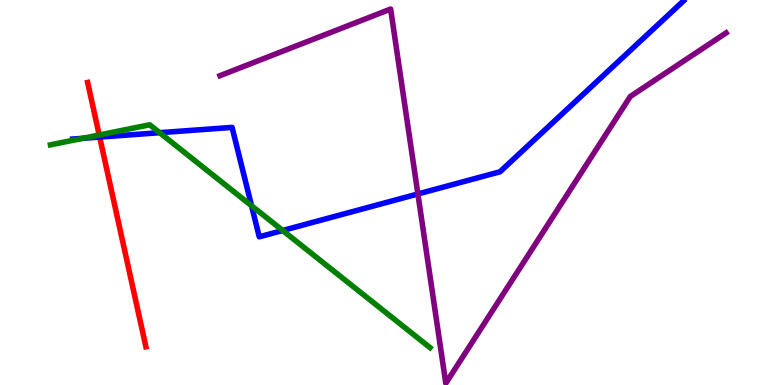[{'lines': ['blue', 'red'], 'intersections': [{'x': 1.29, 'y': 6.44}]}, {'lines': ['green', 'red'], 'intersections': [{'x': 1.28, 'y': 6.49}]}, {'lines': ['purple', 'red'], 'intersections': []}, {'lines': ['blue', 'green'], 'intersections': [{'x': 1.07, 'y': 6.41}, {'x': 2.06, 'y': 6.55}, {'x': 3.25, 'y': 4.66}, {'x': 3.65, 'y': 4.01}]}, {'lines': ['blue', 'purple'], 'intersections': [{'x': 5.39, 'y': 4.96}]}, {'lines': ['green', 'purple'], 'intersections': []}]